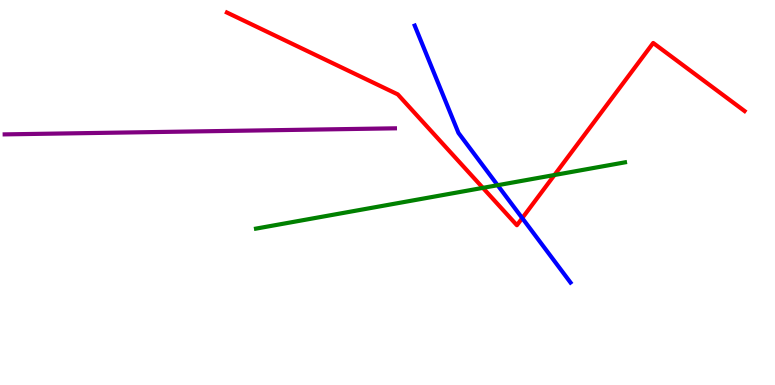[{'lines': ['blue', 'red'], 'intersections': [{'x': 6.74, 'y': 4.34}]}, {'lines': ['green', 'red'], 'intersections': [{'x': 6.23, 'y': 5.12}, {'x': 7.15, 'y': 5.45}]}, {'lines': ['purple', 'red'], 'intersections': []}, {'lines': ['blue', 'green'], 'intersections': [{'x': 6.42, 'y': 5.19}]}, {'lines': ['blue', 'purple'], 'intersections': []}, {'lines': ['green', 'purple'], 'intersections': []}]